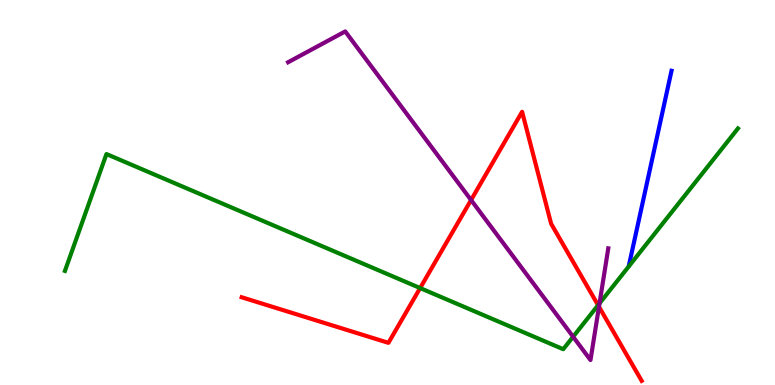[{'lines': ['blue', 'red'], 'intersections': []}, {'lines': ['green', 'red'], 'intersections': [{'x': 5.42, 'y': 2.52}, {'x': 7.72, 'y': 2.07}]}, {'lines': ['purple', 'red'], 'intersections': [{'x': 6.08, 'y': 4.8}, {'x': 7.73, 'y': 2.03}]}, {'lines': ['blue', 'green'], 'intersections': []}, {'lines': ['blue', 'purple'], 'intersections': []}, {'lines': ['green', 'purple'], 'intersections': [{'x': 7.39, 'y': 1.25}, {'x': 7.74, 'y': 2.12}]}]